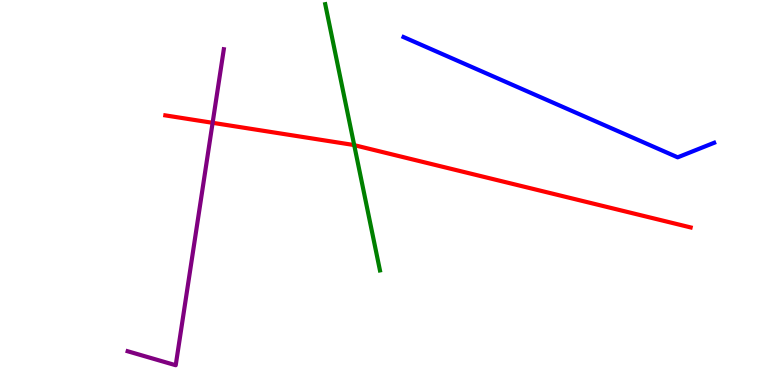[{'lines': ['blue', 'red'], 'intersections': []}, {'lines': ['green', 'red'], 'intersections': [{'x': 4.57, 'y': 6.23}]}, {'lines': ['purple', 'red'], 'intersections': [{'x': 2.74, 'y': 6.81}]}, {'lines': ['blue', 'green'], 'intersections': []}, {'lines': ['blue', 'purple'], 'intersections': []}, {'lines': ['green', 'purple'], 'intersections': []}]